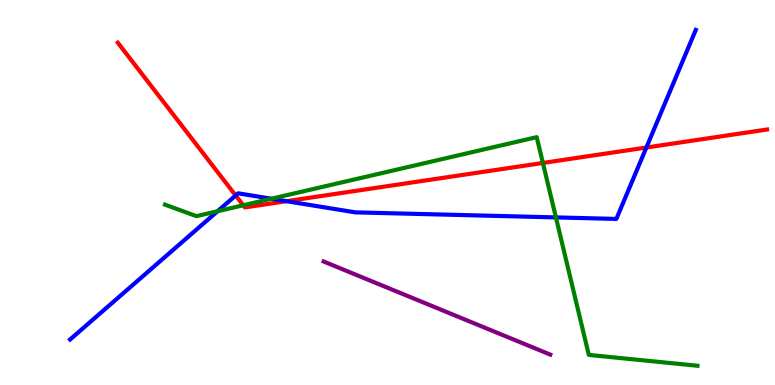[{'lines': ['blue', 'red'], 'intersections': [{'x': 3.04, 'y': 4.92}, {'x': 3.7, 'y': 4.77}, {'x': 8.34, 'y': 6.17}]}, {'lines': ['green', 'red'], 'intersections': [{'x': 3.14, 'y': 4.67}, {'x': 7.01, 'y': 5.77}]}, {'lines': ['purple', 'red'], 'intersections': []}, {'lines': ['blue', 'green'], 'intersections': [{'x': 2.81, 'y': 4.51}, {'x': 3.5, 'y': 4.84}, {'x': 7.17, 'y': 4.35}]}, {'lines': ['blue', 'purple'], 'intersections': []}, {'lines': ['green', 'purple'], 'intersections': []}]